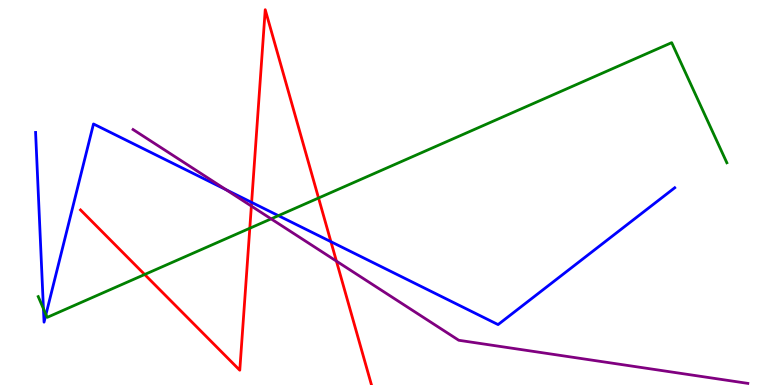[{'lines': ['blue', 'red'], 'intersections': [{'x': 3.25, 'y': 4.74}, {'x': 4.27, 'y': 3.72}]}, {'lines': ['green', 'red'], 'intersections': [{'x': 1.87, 'y': 2.87}, {'x': 3.22, 'y': 4.07}, {'x': 4.11, 'y': 4.86}]}, {'lines': ['purple', 'red'], 'intersections': [{'x': 3.24, 'y': 4.65}, {'x': 4.34, 'y': 3.22}]}, {'lines': ['blue', 'green'], 'intersections': [{'x': 0.561, 'y': 1.98}, {'x': 0.593, 'y': 1.83}, {'x': 3.59, 'y': 4.4}]}, {'lines': ['blue', 'purple'], 'intersections': [{'x': 2.92, 'y': 5.07}]}, {'lines': ['green', 'purple'], 'intersections': [{'x': 3.5, 'y': 4.32}]}]